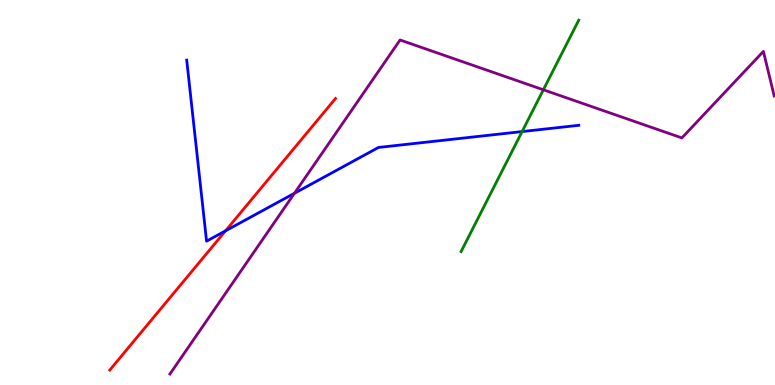[{'lines': ['blue', 'red'], 'intersections': [{'x': 2.91, 'y': 4.0}]}, {'lines': ['green', 'red'], 'intersections': []}, {'lines': ['purple', 'red'], 'intersections': []}, {'lines': ['blue', 'green'], 'intersections': [{'x': 6.74, 'y': 6.58}]}, {'lines': ['blue', 'purple'], 'intersections': [{'x': 3.8, 'y': 4.98}]}, {'lines': ['green', 'purple'], 'intersections': [{'x': 7.01, 'y': 7.67}]}]